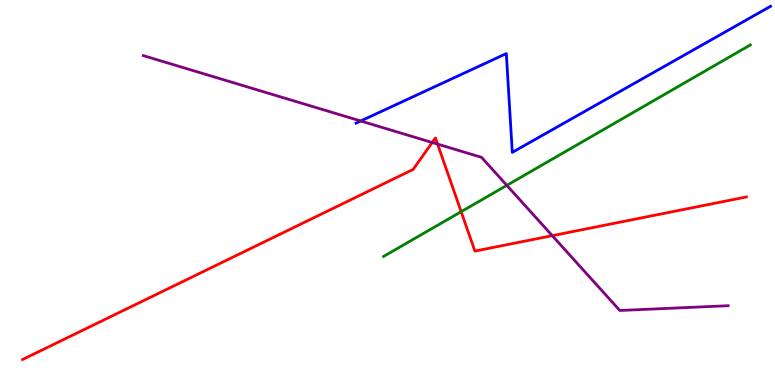[{'lines': ['blue', 'red'], 'intersections': []}, {'lines': ['green', 'red'], 'intersections': [{'x': 5.95, 'y': 4.5}]}, {'lines': ['purple', 'red'], 'intersections': [{'x': 5.58, 'y': 6.3}, {'x': 5.65, 'y': 6.26}, {'x': 7.13, 'y': 3.88}]}, {'lines': ['blue', 'green'], 'intersections': []}, {'lines': ['blue', 'purple'], 'intersections': [{'x': 4.65, 'y': 6.86}]}, {'lines': ['green', 'purple'], 'intersections': [{'x': 6.54, 'y': 5.19}]}]